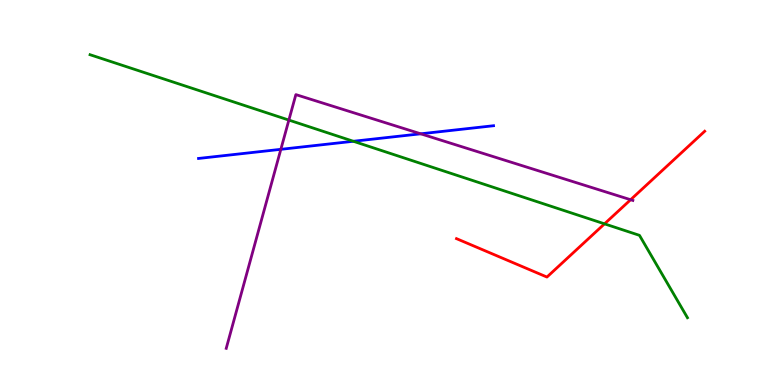[{'lines': ['blue', 'red'], 'intersections': []}, {'lines': ['green', 'red'], 'intersections': [{'x': 7.8, 'y': 4.19}]}, {'lines': ['purple', 'red'], 'intersections': [{'x': 8.14, 'y': 4.81}]}, {'lines': ['blue', 'green'], 'intersections': [{'x': 4.56, 'y': 6.33}]}, {'lines': ['blue', 'purple'], 'intersections': [{'x': 3.62, 'y': 6.12}, {'x': 5.43, 'y': 6.52}]}, {'lines': ['green', 'purple'], 'intersections': [{'x': 3.73, 'y': 6.88}]}]